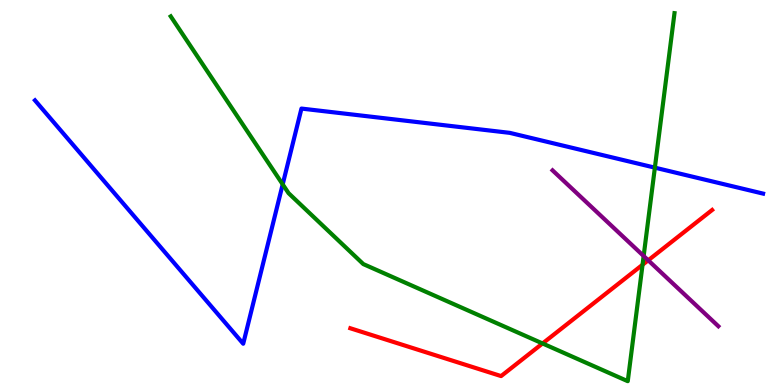[{'lines': ['blue', 'red'], 'intersections': []}, {'lines': ['green', 'red'], 'intersections': [{'x': 7.0, 'y': 1.08}, {'x': 8.29, 'y': 3.12}]}, {'lines': ['purple', 'red'], 'intersections': [{'x': 8.36, 'y': 3.24}]}, {'lines': ['blue', 'green'], 'intersections': [{'x': 3.65, 'y': 5.21}, {'x': 8.45, 'y': 5.65}]}, {'lines': ['blue', 'purple'], 'intersections': []}, {'lines': ['green', 'purple'], 'intersections': [{'x': 8.31, 'y': 3.35}]}]